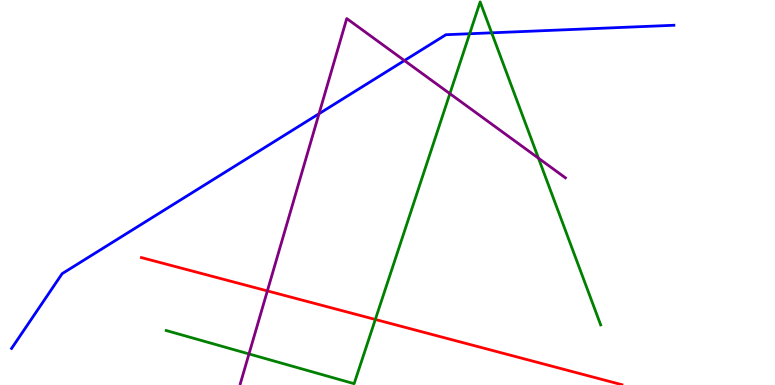[{'lines': ['blue', 'red'], 'intersections': []}, {'lines': ['green', 'red'], 'intersections': [{'x': 4.84, 'y': 1.7}]}, {'lines': ['purple', 'red'], 'intersections': [{'x': 3.45, 'y': 2.44}]}, {'lines': ['blue', 'green'], 'intersections': [{'x': 6.06, 'y': 9.12}, {'x': 6.34, 'y': 9.15}]}, {'lines': ['blue', 'purple'], 'intersections': [{'x': 4.12, 'y': 7.05}, {'x': 5.22, 'y': 8.43}]}, {'lines': ['green', 'purple'], 'intersections': [{'x': 3.21, 'y': 0.807}, {'x': 5.8, 'y': 7.57}, {'x': 6.95, 'y': 5.89}]}]